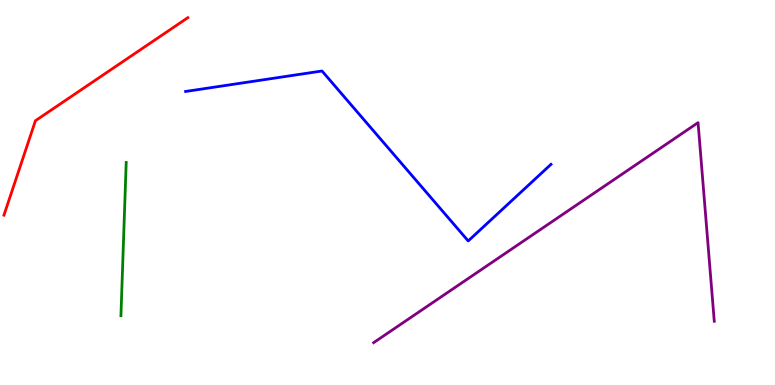[{'lines': ['blue', 'red'], 'intersections': []}, {'lines': ['green', 'red'], 'intersections': []}, {'lines': ['purple', 'red'], 'intersections': []}, {'lines': ['blue', 'green'], 'intersections': []}, {'lines': ['blue', 'purple'], 'intersections': []}, {'lines': ['green', 'purple'], 'intersections': []}]